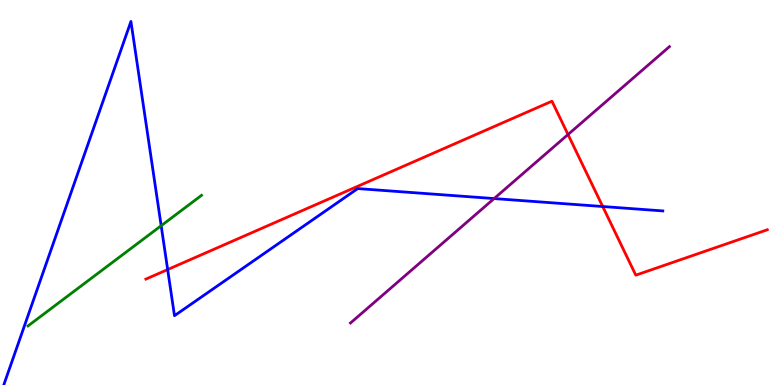[{'lines': ['blue', 'red'], 'intersections': [{'x': 2.16, 'y': 3.0}, {'x': 7.78, 'y': 4.64}]}, {'lines': ['green', 'red'], 'intersections': []}, {'lines': ['purple', 'red'], 'intersections': [{'x': 7.33, 'y': 6.51}]}, {'lines': ['blue', 'green'], 'intersections': [{'x': 2.08, 'y': 4.14}]}, {'lines': ['blue', 'purple'], 'intersections': [{'x': 6.38, 'y': 4.84}]}, {'lines': ['green', 'purple'], 'intersections': []}]